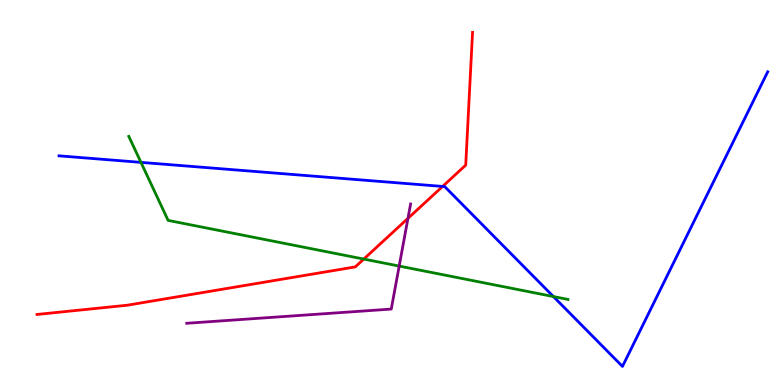[{'lines': ['blue', 'red'], 'intersections': [{'x': 5.71, 'y': 5.16}]}, {'lines': ['green', 'red'], 'intersections': [{'x': 4.69, 'y': 3.27}]}, {'lines': ['purple', 'red'], 'intersections': [{'x': 5.26, 'y': 4.33}]}, {'lines': ['blue', 'green'], 'intersections': [{'x': 1.82, 'y': 5.78}, {'x': 7.14, 'y': 2.3}]}, {'lines': ['blue', 'purple'], 'intersections': []}, {'lines': ['green', 'purple'], 'intersections': [{'x': 5.15, 'y': 3.09}]}]